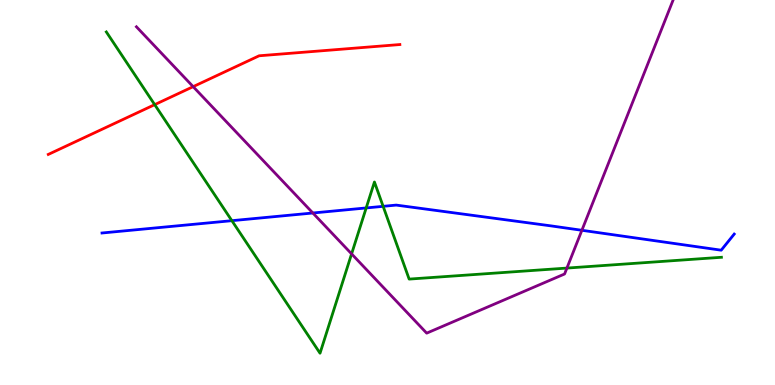[{'lines': ['blue', 'red'], 'intersections': []}, {'lines': ['green', 'red'], 'intersections': [{'x': 2.0, 'y': 7.28}]}, {'lines': ['purple', 'red'], 'intersections': [{'x': 2.49, 'y': 7.75}]}, {'lines': ['blue', 'green'], 'intersections': [{'x': 2.99, 'y': 4.27}, {'x': 4.73, 'y': 4.6}, {'x': 4.94, 'y': 4.64}]}, {'lines': ['blue', 'purple'], 'intersections': [{'x': 4.04, 'y': 4.47}, {'x': 7.51, 'y': 4.02}]}, {'lines': ['green', 'purple'], 'intersections': [{'x': 4.54, 'y': 3.41}, {'x': 7.32, 'y': 3.04}]}]